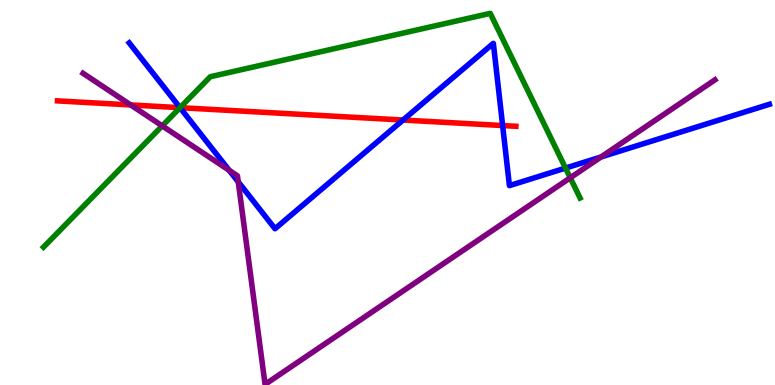[{'lines': ['blue', 'red'], 'intersections': [{'x': 2.32, 'y': 7.2}, {'x': 5.2, 'y': 6.88}, {'x': 6.49, 'y': 6.74}]}, {'lines': ['green', 'red'], 'intersections': [{'x': 2.32, 'y': 7.2}]}, {'lines': ['purple', 'red'], 'intersections': [{'x': 1.69, 'y': 7.27}]}, {'lines': ['blue', 'green'], 'intersections': [{'x': 2.32, 'y': 7.2}, {'x': 7.3, 'y': 5.63}]}, {'lines': ['blue', 'purple'], 'intersections': [{'x': 2.96, 'y': 5.58}, {'x': 3.07, 'y': 5.28}, {'x': 7.76, 'y': 5.92}]}, {'lines': ['green', 'purple'], 'intersections': [{'x': 2.09, 'y': 6.73}, {'x': 7.36, 'y': 5.38}]}]